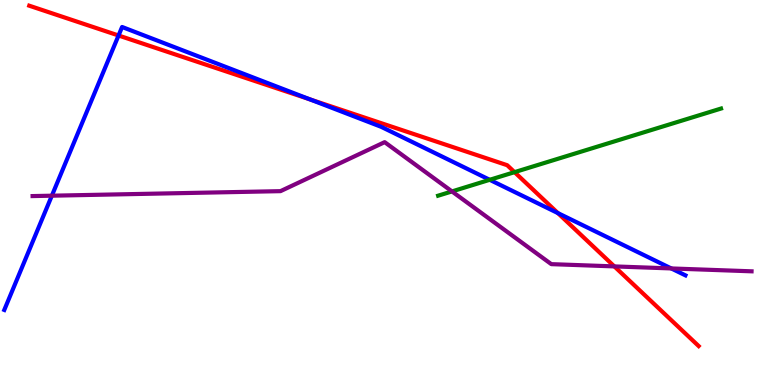[{'lines': ['blue', 'red'], 'intersections': [{'x': 1.53, 'y': 9.08}, {'x': 4.0, 'y': 7.42}, {'x': 7.2, 'y': 4.47}]}, {'lines': ['green', 'red'], 'intersections': [{'x': 6.64, 'y': 5.53}]}, {'lines': ['purple', 'red'], 'intersections': [{'x': 7.93, 'y': 3.08}]}, {'lines': ['blue', 'green'], 'intersections': [{'x': 6.32, 'y': 5.33}]}, {'lines': ['blue', 'purple'], 'intersections': [{'x': 0.669, 'y': 4.92}, {'x': 8.66, 'y': 3.03}]}, {'lines': ['green', 'purple'], 'intersections': [{'x': 5.83, 'y': 5.03}]}]